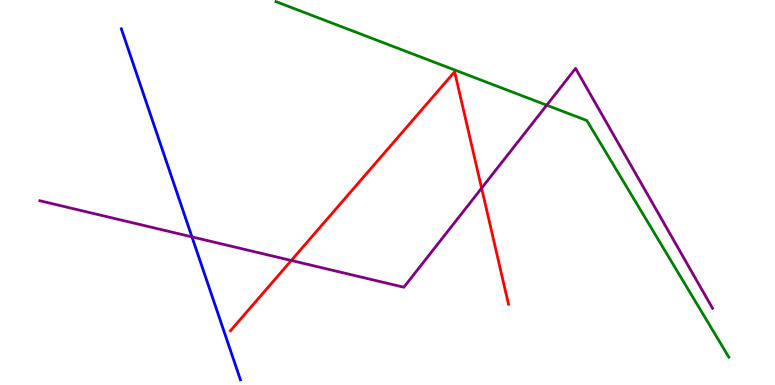[{'lines': ['blue', 'red'], 'intersections': []}, {'lines': ['green', 'red'], 'intersections': []}, {'lines': ['purple', 'red'], 'intersections': [{'x': 3.76, 'y': 3.23}, {'x': 6.21, 'y': 5.11}]}, {'lines': ['blue', 'green'], 'intersections': []}, {'lines': ['blue', 'purple'], 'intersections': [{'x': 2.48, 'y': 3.85}]}, {'lines': ['green', 'purple'], 'intersections': [{'x': 7.05, 'y': 7.27}]}]